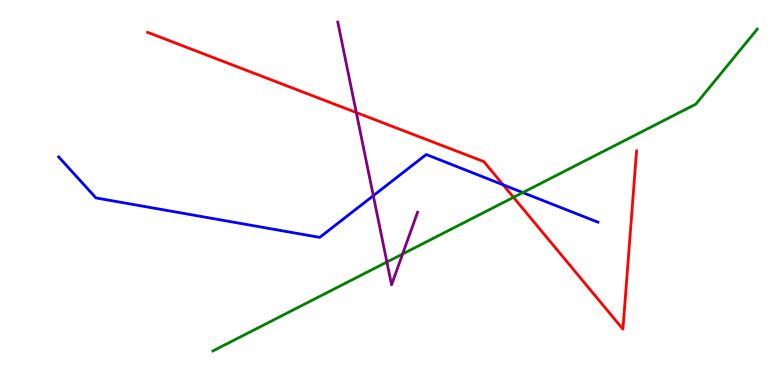[{'lines': ['blue', 'red'], 'intersections': [{'x': 6.49, 'y': 5.2}]}, {'lines': ['green', 'red'], 'intersections': [{'x': 6.63, 'y': 4.87}]}, {'lines': ['purple', 'red'], 'intersections': [{'x': 4.6, 'y': 7.08}]}, {'lines': ['blue', 'green'], 'intersections': [{'x': 6.75, 'y': 5.0}]}, {'lines': ['blue', 'purple'], 'intersections': [{'x': 4.82, 'y': 4.92}]}, {'lines': ['green', 'purple'], 'intersections': [{'x': 4.99, 'y': 3.19}, {'x': 5.19, 'y': 3.4}]}]